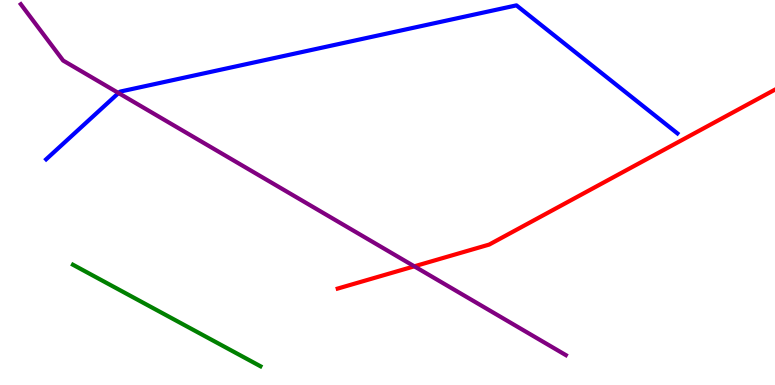[{'lines': ['blue', 'red'], 'intersections': []}, {'lines': ['green', 'red'], 'intersections': []}, {'lines': ['purple', 'red'], 'intersections': [{'x': 5.35, 'y': 3.08}]}, {'lines': ['blue', 'green'], 'intersections': []}, {'lines': ['blue', 'purple'], 'intersections': [{'x': 1.53, 'y': 7.58}]}, {'lines': ['green', 'purple'], 'intersections': []}]